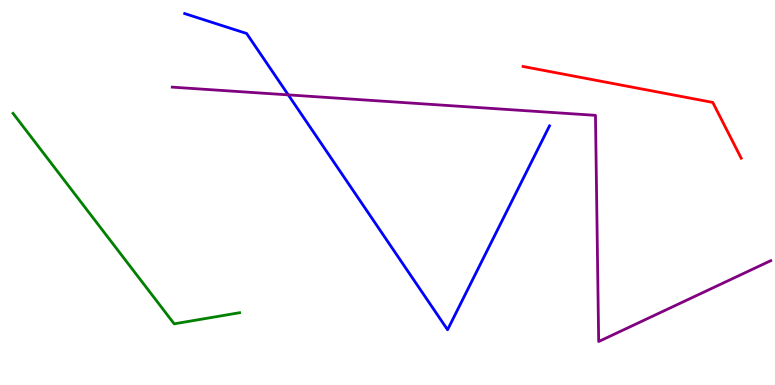[{'lines': ['blue', 'red'], 'intersections': []}, {'lines': ['green', 'red'], 'intersections': []}, {'lines': ['purple', 'red'], 'intersections': []}, {'lines': ['blue', 'green'], 'intersections': []}, {'lines': ['blue', 'purple'], 'intersections': [{'x': 3.72, 'y': 7.54}]}, {'lines': ['green', 'purple'], 'intersections': []}]